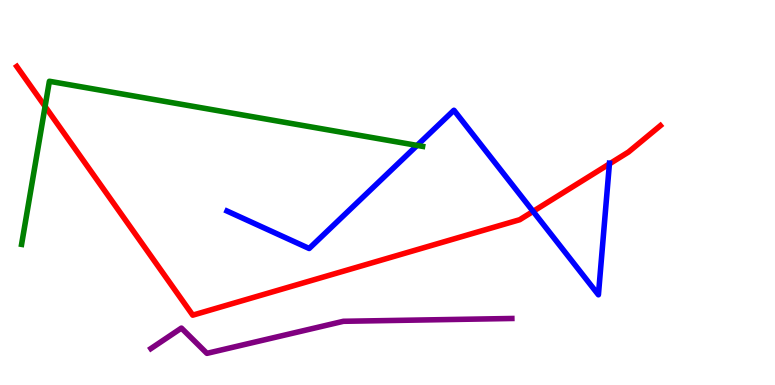[{'lines': ['blue', 'red'], 'intersections': [{'x': 6.88, 'y': 4.51}, {'x': 7.86, 'y': 5.74}]}, {'lines': ['green', 'red'], 'intersections': [{'x': 0.582, 'y': 7.23}]}, {'lines': ['purple', 'red'], 'intersections': []}, {'lines': ['blue', 'green'], 'intersections': [{'x': 5.38, 'y': 6.22}]}, {'lines': ['blue', 'purple'], 'intersections': []}, {'lines': ['green', 'purple'], 'intersections': []}]